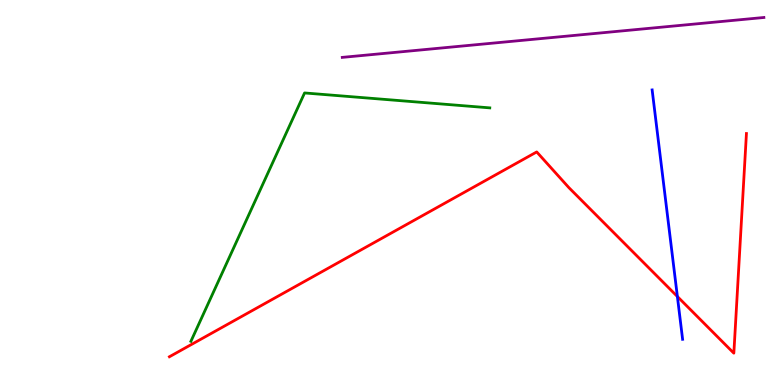[{'lines': ['blue', 'red'], 'intersections': [{'x': 8.74, 'y': 2.3}]}, {'lines': ['green', 'red'], 'intersections': []}, {'lines': ['purple', 'red'], 'intersections': []}, {'lines': ['blue', 'green'], 'intersections': []}, {'lines': ['blue', 'purple'], 'intersections': []}, {'lines': ['green', 'purple'], 'intersections': []}]